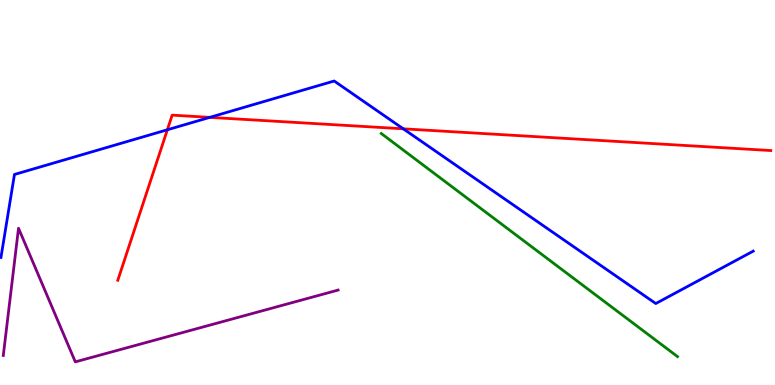[{'lines': ['blue', 'red'], 'intersections': [{'x': 2.16, 'y': 6.63}, {'x': 2.71, 'y': 6.95}, {'x': 5.2, 'y': 6.65}]}, {'lines': ['green', 'red'], 'intersections': []}, {'lines': ['purple', 'red'], 'intersections': []}, {'lines': ['blue', 'green'], 'intersections': []}, {'lines': ['blue', 'purple'], 'intersections': []}, {'lines': ['green', 'purple'], 'intersections': []}]